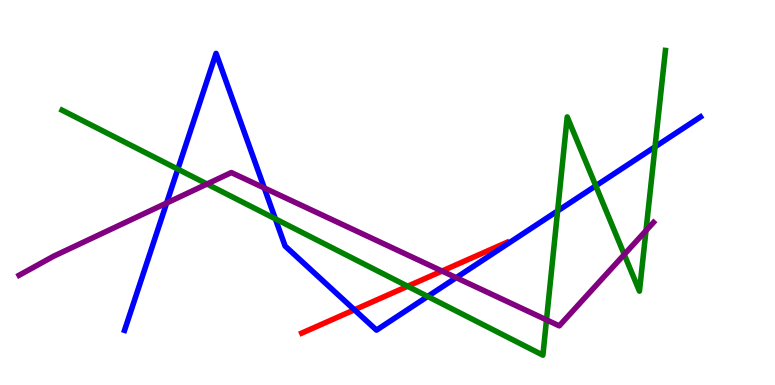[{'lines': ['blue', 'red'], 'intersections': [{'x': 4.57, 'y': 1.95}]}, {'lines': ['green', 'red'], 'intersections': [{'x': 5.26, 'y': 2.56}]}, {'lines': ['purple', 'red'], 'intersections': [{'x': 5.7, 'y': 2.96}]}, {'lines': ['blue', 'green'], 'intersections': [{'x': 2.29, 'y': 5.61}, {'x': 3.55, 'y': 4.32}, {'x': 5.52, 'y': 2.3}, {'x': 7.2, 'y': 4.52}, {'x': 7.69, 'y': 5.17}, {'x': 8.45, 'y': 6.19}]}, {'lines': ['blue', 'purple'], 'intersections': [{'x': 2.15, 'y': 4.73}, {'x': 3.41, 'y': 5.12}, {'x': 5.89, 'y': 2.79}]}, {'lines': ['green', 'purple'], 'intersections': [{'x': 2.67, 'y': 5.22}, {'x': 7.05, 'y': 1.69}, {'x': 8.05, 'y': 3.39}, {'x': 8.34, 'y': 4.01}]}]